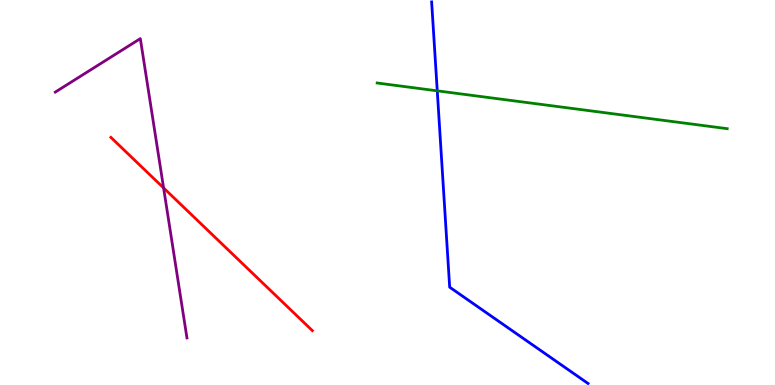[{'lines': ['blue', 'red'], 'intersections': []}, {'lines': ['green', 'red'], 'intersections': []}, {'lines': ['purple', 'red'], 'intersections': [{'x': 2.11, 'y': 5.12}]}, {'lines': ['blue', 'green'], 'intersections': [{'x': 5.64, 'y': 7.64}]}, {'lines': ['blue', 'purple'], 'intersections': []}, {'lines': ['green', 'purple'], 'intersections': []}]